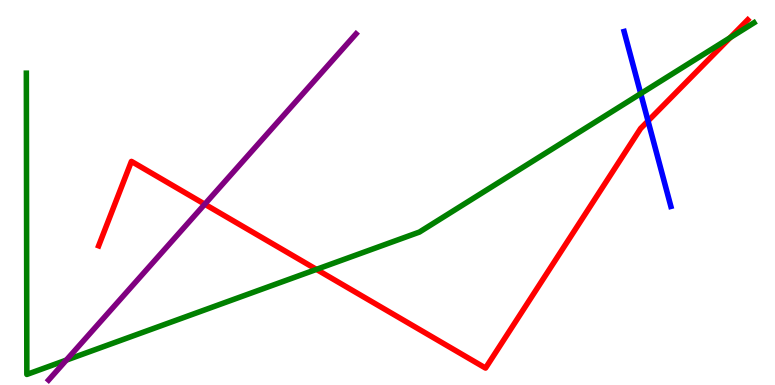[{'lines': ['blue', 'red'], 'intersections': [{'x': 8.36, 'y': 6.86}]}, {'lines': ['green', 'red'], 'intersections': [{'x': 4.08, 'y': 3.0}, {'x': 9.42, 'y': 9.02}]}, {'lines': ['purple', 'red'], 'intersections': [{'x': 2.64, 'y': 4.7}]}, {'lines': ['blue', 'green'], 'intersections': [{'x': 8.27, 'y': 7.57}]}, {'lines': ['blue', 'purple'], 'intersections': []}, {'lines': ['green', 'purple'], 'intersections': [{'x': 0.856, 'y': 0.646}]}]